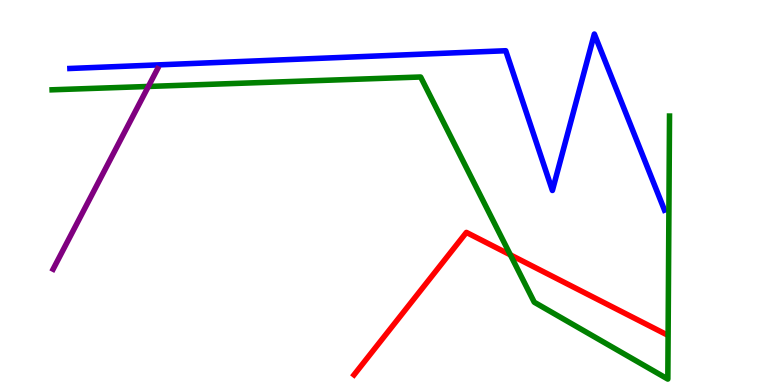[{'lines': ['blue', 'red'], 'intersections': []}, {'lines': ['green', 'red'], 'intersections': [{'x': 6.59, 'y': 3.38}]}, {'lines': ['purple', 'red'], 'intersections': []}, {'lines': ['blue', 'green'], 'intersections': []}, {'lines': ['blue', 'purple'], 'intersections': []}, {'lines': ['green', 'purple'], 'intersections': [{'x': 1.91, 'y': 7.75}]}]